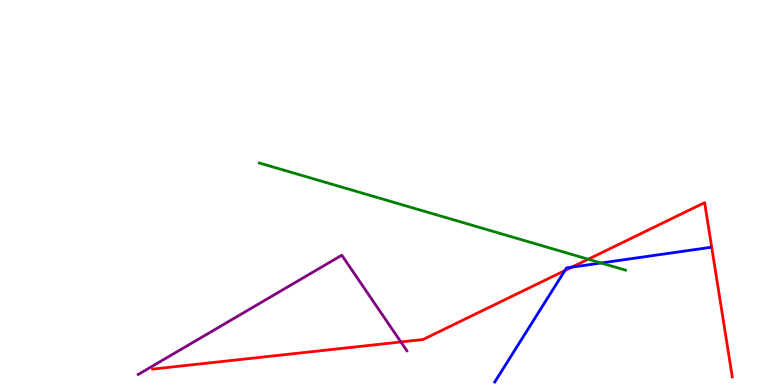[{'lines': ['blue', 'red'], 'intersections': [{'x': 7.29, 'y': 2.97}, {'x': 7.38, 'y': 3.06}]}, {'lines': ['green', 'red'], 'intersections': [{'x': 7.59, 'y': 3.27}]}, {'lines': ['purple', 'red'], 'intersections': [{'x': 5.17, 'y': 1.12}]}, {'lines': ['blue', 'green'], 'intersections': [{'x': 7.76, 'y': 3.17}]}, {'lines': ['blue', 'purple'], 'intersections': []}, {'lines': ['green', 'purple'], 'intersections': []}]